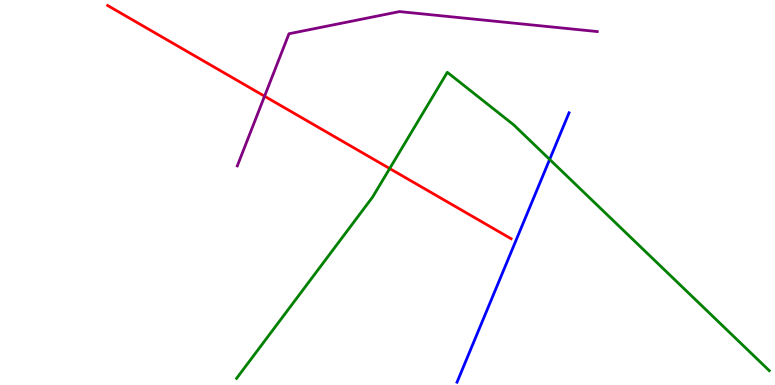[{'lines': ['blue', 'red'], 'intersections': []}, {'lines': ['green', 'red'], 'intersections': [{'x': 5.03, 'y': 5.62}]}, {'lines': ['purple', 'red'], 'intersections': [{'x': 3.41, 'y': 7.5}]}, {'lines': ['blue', 'green'], 'intersections': [{'x': 7.09, 'y': 5.86}]}, {'lines': ['blue', 'purple'], 'intersections': []}, {'lines': ['green', 'purple'], 'intersections': []}]